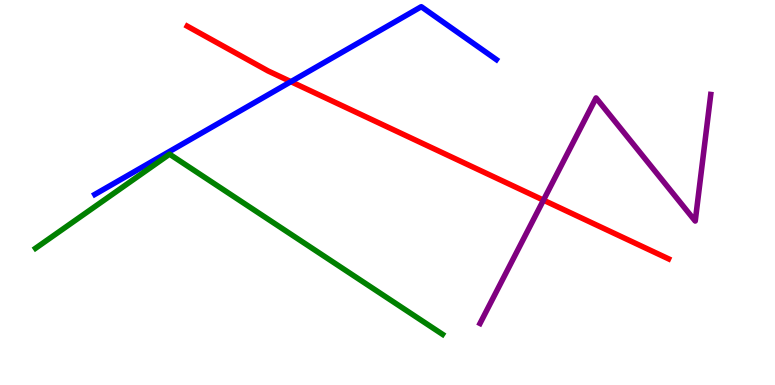[{'lines': ['blue', 'red'], 'intersections': [{'x': 3.75, 'y': 7.88}]}, {'lines': ['green', 'red'], 'intersections': []}, {'lines': ['purple', 'red'], 'intersections': [{'x': 7.01, 'y': 4.8}]}, {'lines': ['blue', 'green'], 'intersections': []}, {'lines': ['blue', 'purple'], 'intersections': []}, {'lines': ['green', 'purple'], 'intersections': []}]